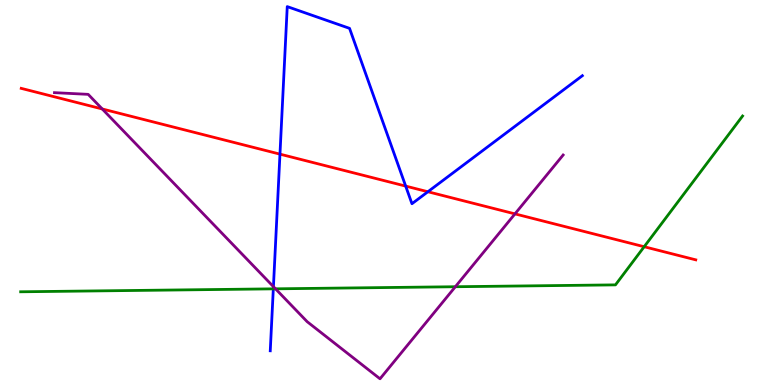[{'lines': ['blue', 'red'], 'intersections': [{'x': 3.61, 'y': 6.0}, {'x': 5.23, 'y': 5.17}, {'x': 5.52, 'y': 5.02}]}, {'lines': ['green', 'red'], 'intersections': [{'x': 8.31, 'y': 3.59}]}, {'lines': ['purple', 'red'], 'intersections': [{'x': 1.32, 'y': 7.17}, {'x': 6.64, 'y': 4.44}]}, {'lines': ['blue', 'green'], 'intersections': [{'x': 3.53, 'y': 2.5}]}, {'lines': ['blue', 'purple'], 'intersections': [{'x': 3.53, 'y': 2.55}]}, {'lines': ['green', 'purple'], 'intersections': [{'x': 3.55, 'y': 2.5}, {'x': 5.88, 'y': 2.55}]}]